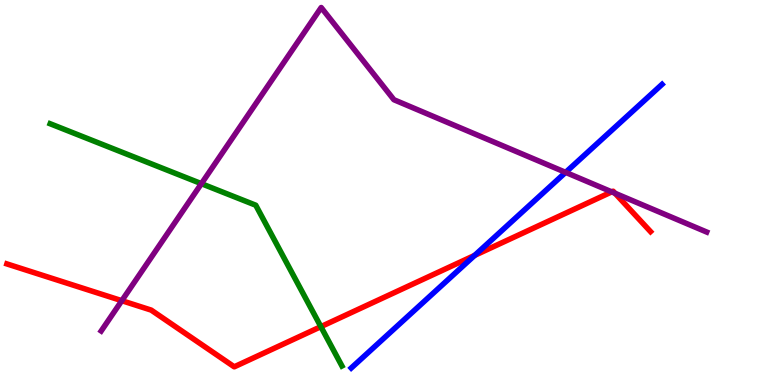[{'lines': ['blue', 'red'], 'intersections': [{'x': 6.12, 'y': 3.37}]}, {'lines': ['green', 'red'], 'intersections': [{'x': 4.14, 'y': 1.52}]}, {'lines': ['purple', 'red'], 'intersections': [{'x': 1.57, 'y': 2.19}, {'x': 7.89, 'y': 5.02}, {'x': 7.94, 'y': 4.98}]}, {'lines': ['blue', 'green'], 'intersections': []}, {'lines': ['blue', 'purple'], 'intersections': [{'x': 7.3, 'y': 5.52}]}, {'lines': ['green', 'purple'], 'intersections': [{'x': 2.6, 'y': 5.23}]}]